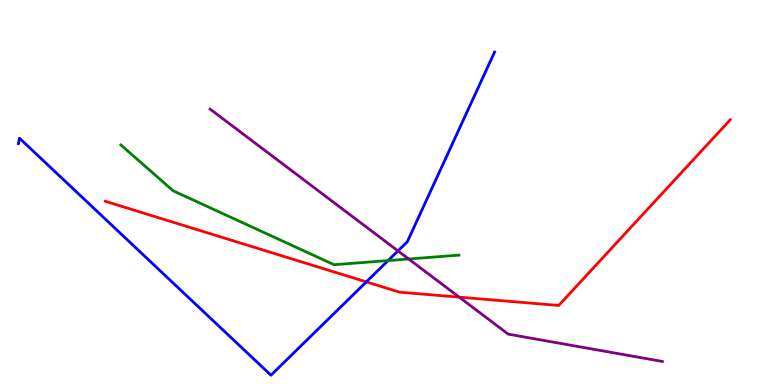[{'lines': ['blue', 'red'], 'intersections': [{'x': 4.73, 'y': 2.68}]}, {'lines': ['green', 'red'], 'intersections': []}, {'lines': ['purple', 'red'], 'intersections': [{'x': 5.93, 'y': 2.28}]}, {'lines': ['blue', 'green'], 'intersections': [{'x': 5.01, 'y': 3.23}]}, {'lines': ['blue', 'purple'], 'intersections': [{'x': 5.14, 'y': 3.48}]}, {'lines': ['green', 'purple'], 'intersections': [{'x': 5.27, 'y': 3.27}]}]